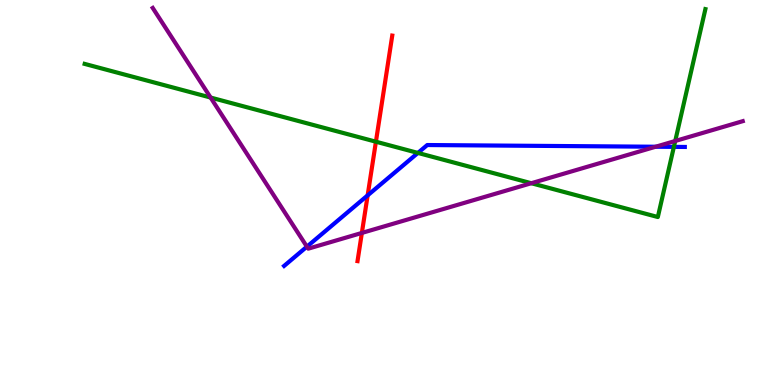[{'lines': ['blue', 'red'], 'intersections': [{'x': 4.74, 'y': 4.93}]}, {'lines': ['green', 'red'], 'intersections': [{'x': 4.85, 'y': 6.32}]}, {'lines': ['purple', 'red'], 'intersections': [{'x': 4.67, 'y': 3.95}]}, {'lines': ['blue', 'green'], 'intersections': [{'x': 5.39, 'y': 6.03}, {'x': 8.7, 'y': 6.19}]}, {'lines': ['blue', 'purple'], 'intersections': [{'x': 3.96, 'y': 3.59}, {'x': 8.46, 'y': 6.19}]}, {'lines': ['green', 'purple'], 'intersections': [{'x': 2.72, 'y': 7.47}, {'x': 6.86, 'y': 5.24}, {'x': 8.71, 'y': 6.34}]}]